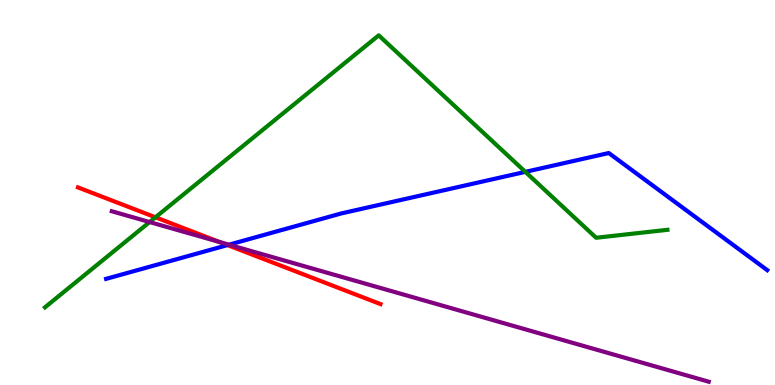[{'lines': ['blue', 'red'], 'intersections': [{'x': 2.94, 'y': 3.63}]}, {'lines': ['green', 'red'], 'intersections': [{'x': 2.01, 'y': 4.36}]}, {'lines': ['purple', 'red'], 'intersections': [{'x': 2.83, 'y': 3.71}]}, {'lines': ['blue', 'green'], 'intersections': [{'x': 6.78, 'y': 5.54}]}, {'lines': ['blue', 'purple'], 'intersections': [{'x': 2.95, 'y': 3.64}]}, {'lines': ['green', 'purple'], 'intersections': [{'x': 1.93, 'y': 4.23}]}]